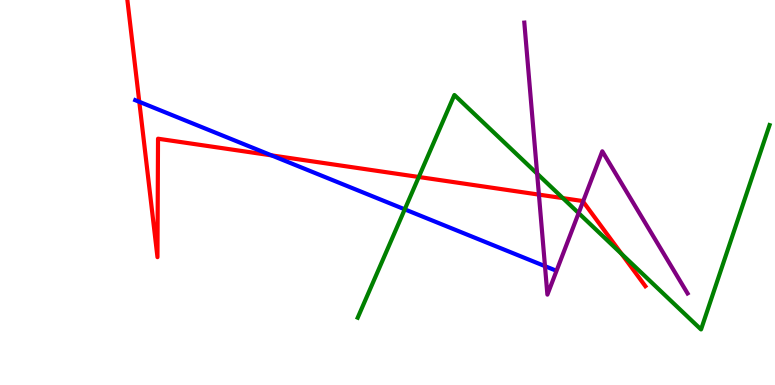[{'lines': ['blue', 'red'], 'intersections': [{'x': 1.8, 'y': 7.36}, {'x': 3.5, 'y': 5.96}]}, {'lines': ['green', 'red'], 'intersections': [{'x': 5.4, 'y': 5.4}, {'x': 7.26, 'y': 4.85}, {'x': 8.02, 'y': 3.4}]}, {'lines': ['purple', 'red'], 'intersections': [{'x': 6.95, 'y': 4.95}, {'x': 7.52, 'y': 4.77}]}, {'lines': ['blue', 'green'], 'intersections': [{'x': 5.22, 'y': 4.56}]}, {'lines': ['blue', 'purple'], 'intersections': [{'x': 7.03, 'y': 3.09}]}, {'lines': ['green', 'purple'], 'intersections': [{'x': 6.93, 'y': 5.49}, {'x': 7.47, 'y': 4.47}]}]